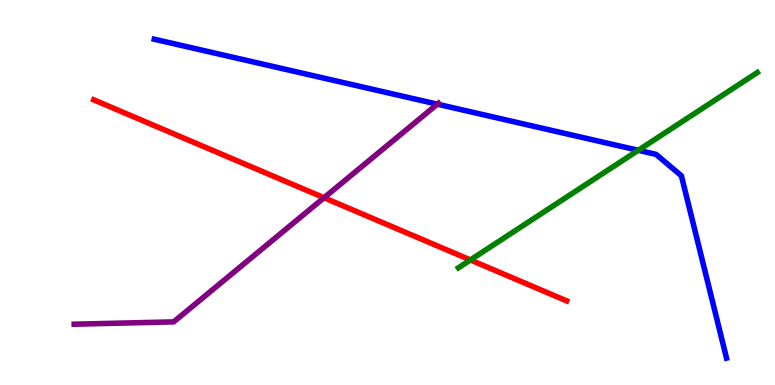[{'lines': ['blue', 'red'], 'intersections': []}, {'lines': ['green', 'red'], 'intersections': [{'x': 6.07, 'y': 3.25}]}, {'lines': ['purple', 'red'], 'intersections': [{'x': 4.18, 'y': 4.86}]}, {'lines': ['blue', 'green'], 'intersections': [{'x': 8.24, 'y': 6.1}]}, {'lines': ['blue', 'purple'], 'intersections': [{'x': 5.64, 'y': 7.29}]}, {'lines': ['green', 'purple'], 'intersections': []}]